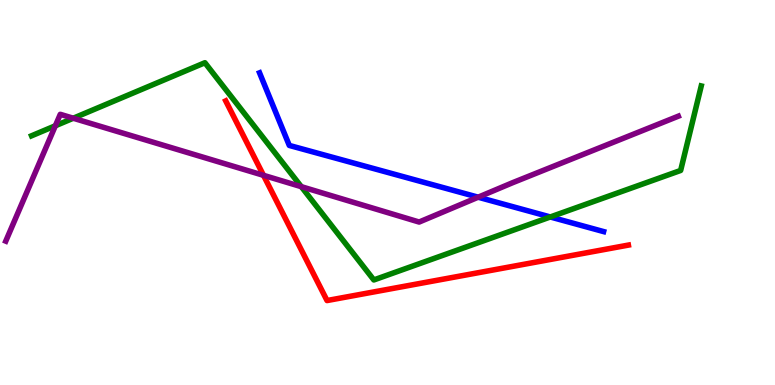[{'lines': ['blue', 'red'], 'intersections': []}, {'lines': ['green', 'red'], 'intersections': []}, {'lines': ['purple', 'red'], 'intersections': [{'x': 3.4, 'y': 5.45}]}, {'lines': ['blue', 'green'], 'intersections': [{'x': 7.1, 'y': 4.36}]}, {'lines': ['blue', 'purple'], 'intersections': [{'x': 6.17, 'y': 4.88}]}, {'lines': ['green', 'purple'], 'intersections': [{'x': 0.714, 'y': 6.73}, {'x': 0.945, 'y': 6.93}, {'x': 3.89, 'y': 5.15}]}]